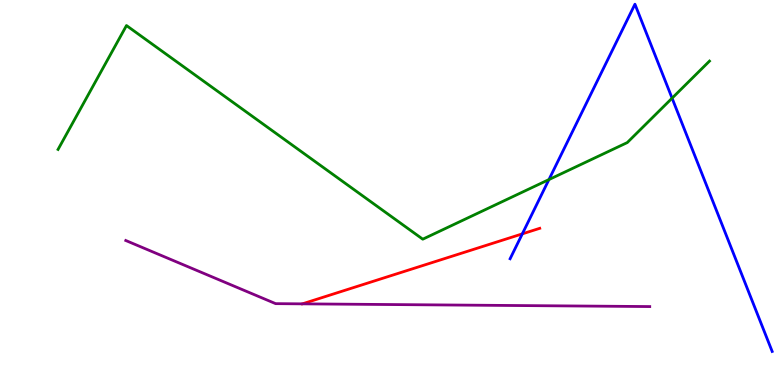[{'lines': ['blue', 'red'], 'intersections': [{'x': 6.74, 'y': 3.93}]}, {'lines': ['green', 'red'], 'intersections': []}, {'lines': ['purple', 'red'], 'intersections': []}, {'lines': ['blue', 'green'], 'intersections': [{'x': 7.08, 'y': 5.34}, {'x': 8.67, 'y': 7.45}]}, {'lines': ['blue', 'purple'], 'intersections': []}, {'lines': ['green', 'purple'], 'intersections': []}]